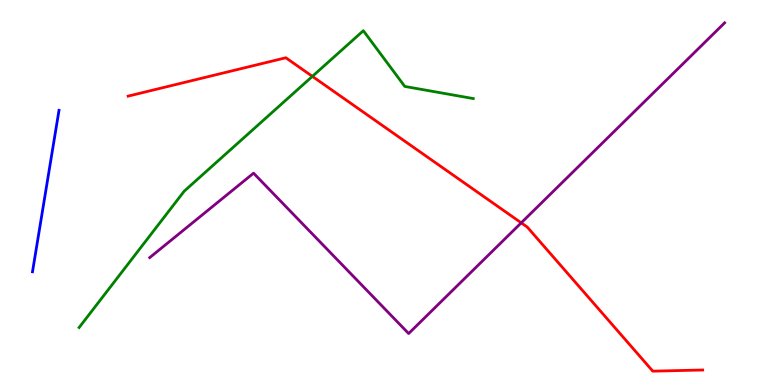[{'lines': ['blue', 'red'], 'intersections': []}, {'lines': ['green', 'red'], 'intersections': [{'x': 4.03, 'y': 8.02}]}, {'lines': ['purple', 'red'], 'intersections': [{'x': 6.73, 'y': 4.21}]}, {'lines': ['blue', 'green'], 'intersections': []}, {'lines': ['blue', 'purple'], 'intersections': []}, {'lines': ['green', 'purple'], 'intersections': []}]